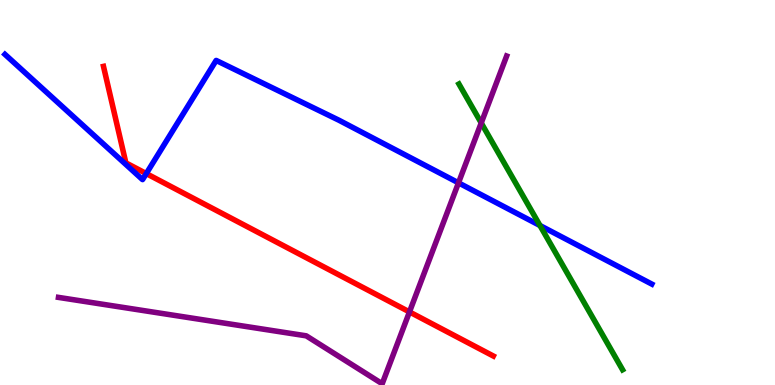[{'lines': ['blue', 'red'], 'intersections': [{'x': 1.89, 'y': 5.49}]}, {'lines': ['green', 'red'], 'intersections': []}, {'lines': ['purple', 'red'], 'intersections': [{'x': 5.28, 'y': 1.9}]}, {'lines': ['blue', 'green'], 'intersections': [{'x': 6.97, 'y': 4.14}]}, {'lines': ['blue', 'purple'], 'intersections': [{'x': 5.92, 'y': 5.25}]}, {'lines': ['green', 'purple'], 'intersections': [{'x': 6.21, 'y': 6.81}]}]